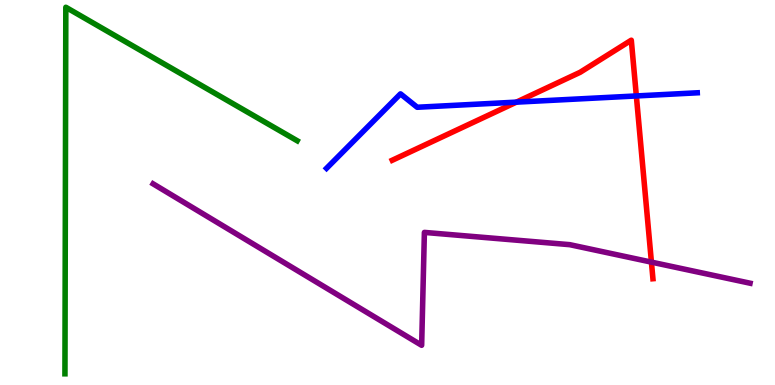[{'lines': ['blue', 'red'], 'intersections': [{'x': 6.66, 'y': 7.35}, {'x': 8.21, 'y': 7.51}]}, {'lines': ['green', 'red'], 'intersections': []}, {'lines': ['purple', 'red'], 'intersections': [{'x': 8.41, 'y': 3.19}]}, {'lines': ['blue', 'green'], 'intersections': []}, {'lines': ['blue', 'purple'], 'intersections': []}, {'lines': ['green', 'purple'], 'intersections': []}]